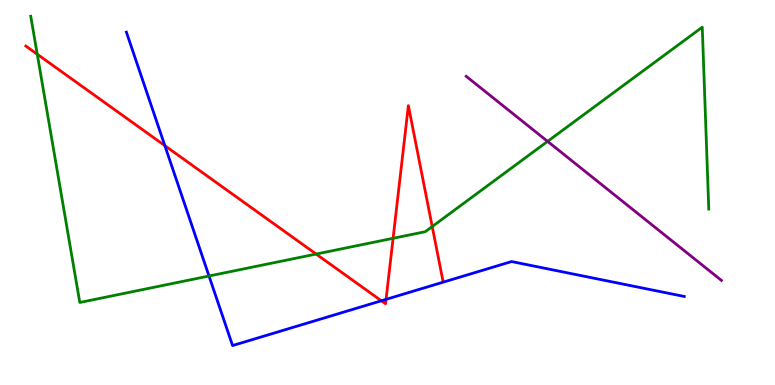[{'lines': ['blue', 'red'], 'intersections': [{'x': 2.13, 'y': 6.22}, {'x': 4.92, 'y': 2.19}, {'x': 4.98, 'y': 2.22}]}, {'lines': ['green', 'red'], 'intersections': [{'x': 0.481, 'y': 8.59}, {'x': 4.08, 'y': 3.4}, {'x': 5.07, 'y': 3.81}, {'x': 5.58, 'y': 4.12}]}, {'lines': ['purple', 'red'], 'intersections': []}, {'lines': ['blue', 'green'], 'intersections': [{'x': 2.7, 'y': 2.83}]}, {'lines': ['blue', 'purple'], 'intersections': []}, {'lines': ['green', 'purple'], 'intersections': [{'x': 7.07, 'y': 6.33}]}]